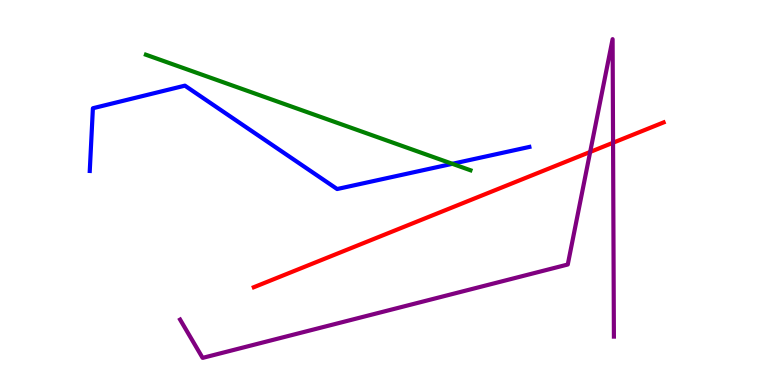[{'lines': ['blue', 'red'], 'intersections': []}, {'lines': ['green', 'red'], 'intersections': []}, {'lines': ['purple', 'red'], 'intersections': [{'x': 7.62, 'y': 6.05}, {'x': 7.91, 'y': 6.29}]}, {'lines': ['blue', 'green'], 'intersections': [{'x': 5.84, 'y': 5.75}]}, {'lines': ['blue', 'purple'], 'intersections': []}, {'lines': ['green', 'purple'], 'intersections': []}]